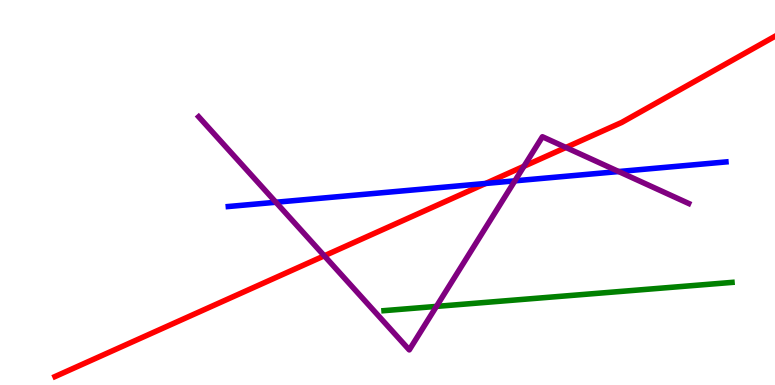[{'lines': ['blue', 'red'], 'intersections': [{'x': 6.27, 'y': 5.23}]}, {'lines': ['green', 'red'], 'intersections': []}, {'lines': ['purple', 'red'], 'intersections': [{'x': 4.18, 'y': 3.36}, {'x': 6.76, 'y': 5.68}, {'x': 7.3, 'y': 6.17}]}, {'lines': ['blue', 'green'], 'intersections': []}, {'lines': ['blue', 'purple'], 'intersections': [{'x': 3.56, 'y': 4.75}, {'x': 6.64, 'y': 5.3}, {'x': 7.98, 'y': 5.54}]}, {'lines': ['green', 'purple'], 'intersections': [{'x': 5.63, 'y': 2.04}]}]